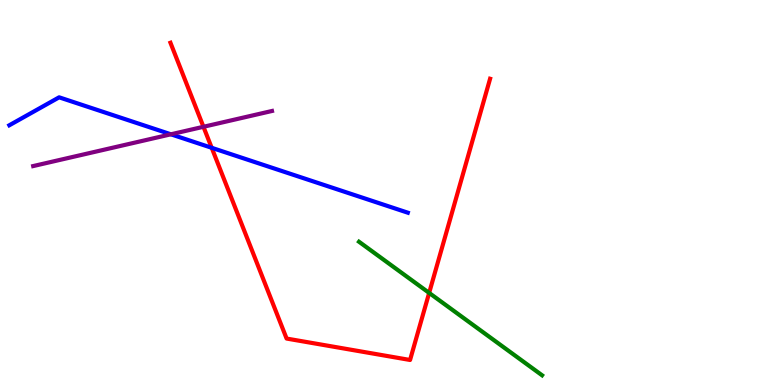[{'lines': ['blue', 'red'], 'intersections': [{'x': 2.73, 'y': 6.16}]}, {'lines': ['green', 'red'], 'intersections': [{'x': 5.54, 'y': 2.39}]}, {'lines': ['purple', 'red'], 'intersections': [{'x': 2.63, 'y': 6.71}]}, {'lines': ['blue', 'green'], 'intersections': []}, {'lines': ['blue', 'purple'], 'intersections': [{'x': 2.21, 'y': 6.51}]}, {'lines': ['green', 'purple'], 'intersections': []}]